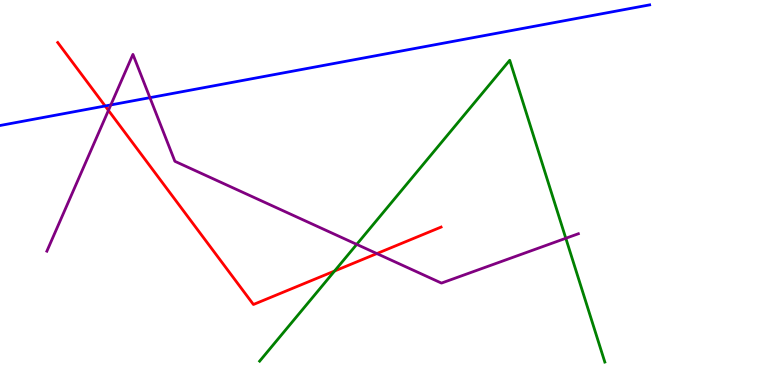[{'lines': ['blue', 'red'], 'intersections': [{'x': 1.36, 'y': 7.25}]}, {'lines': ['green', 'red'], 'intersections': [{'x': 4.32, 'y': 2.96}]}, {'lines': ['purple', 'red'], 'intersections': [{'x': 1.4, 'y': 7.13}, {'x': 4.86, 'y': 3.41}]}, {'lines': ['blue', 'green'], 'intersections': []}, {'lines': ['blue', 'purple'], 'intersections': [{'x': 1.43, 'y': 7.27}, {'x': 1.93, 'y': 7.46}]}, {'lines': ['green', 'purple'], 'intersections': [{'x': 4.6, 'y': 3.65}, {'x': 7.3, 'y': 3.81}]}]